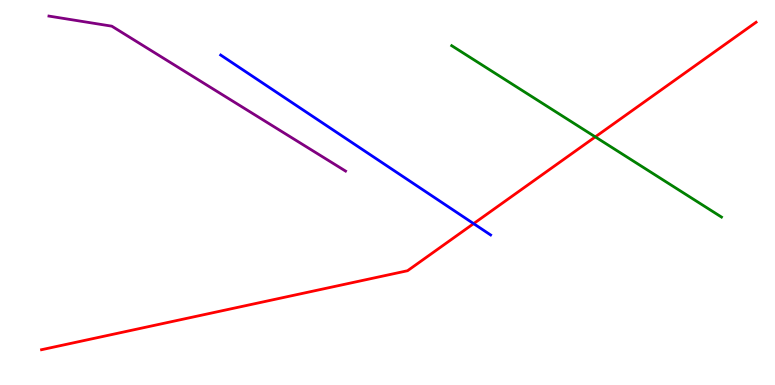[{'lines': ['blue', 'red'], 'intersections': [{'x': 6.11, 'y': 4.19}]}, {'lines': ['green', 'red'], 'intersections': [{'x': 7.68, 'y': 6.44}]}, {'lines': ['purple', 'red'], 'intersections': []}, {'lines': ['blue', 'green'], 'intersections': []}, {'lines': ['blue', 'purple'], 'intersections': []}, {'lines': ['green', 'purple'], 'intersections': []}]